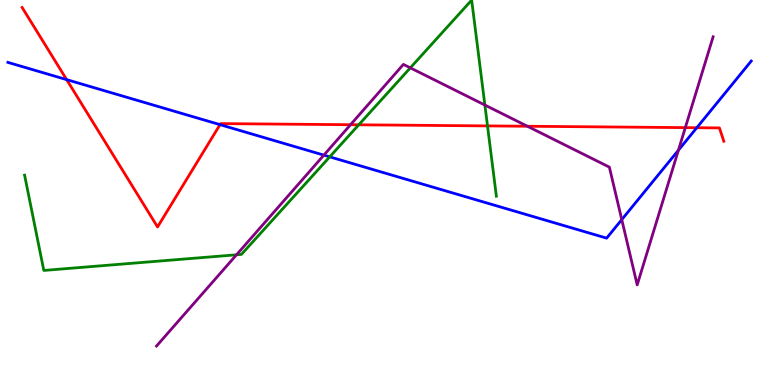[{'lines': ['blue', 'red'], 'intersections': [{'x': 0.86, 'y': 7.93}, {'x': 2.84, 'y': 6.76}, {'x': 8.99, 'y': 6.68}]}, {'lines': ['green', 'red'], 'intersections': [{'x': 4.63, 'y': 6.76}, {'x': 6.29, 'y': 6.73}]}, {'lines': ['purple', 'red'], 'intersections': [{'x': 4.52, 'y': 6.76}, {'x': 6.81, 'y': 6.72}, {'x': 8.84, 'y': 6.69}]}, {'lines': ['blue', 'green'], 'intersections': [{'x': 4.25, 'y': 5.93}]}, {'lines': ['blue', 'purple'], 'intersections': [{'x': 4.18, 'y': 5.97}, {'x': 8.02, 'y': 4.3}, {'x': 8.75, 'y': 6.1}]}, {'lines': ['green', 'purple'], 'intersections': [{'x': 3.05, 'y': 3.38}, {'x': 5.29, 'y': 8.24}, {'x': 6.26, 'y': 7.27}]}]